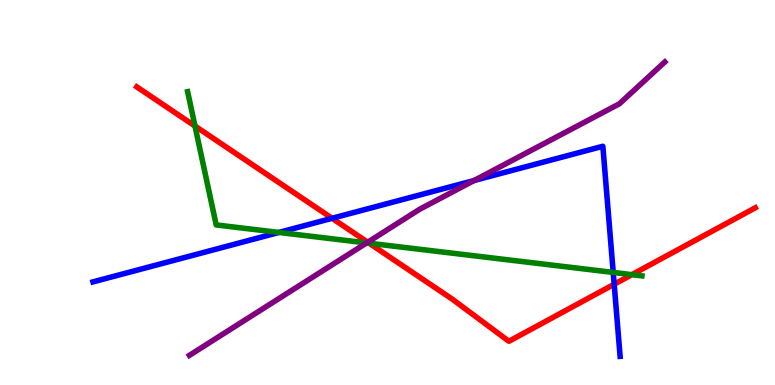[{'lines': ['blue', 'red'], 'intersections': [{'x': 4.29, 'y': 4.33}, {'x': 7.92, 'y': 2.62}]}, {'lines': ['green', 'red'], 'intersections': [{'x': 2.52, 'y': 6.73}, {'x': 4.76, 'y': 3.68}, {'x': 8.15, 'y': 2.87}]}, {'lines': ['purple', 'red'], 'intersections': [{'x': 4.74, 'y': 3.71}]}, {'lines': ['blue', 'green'], 'intersections': [{'x': 3.6, 'y': 3.96}, {'x': 7.91, 'y': 2.92}]}, {'lines': ['blue', 'purple'], 'intersections': [{'x': 6.12, 'y': 5.31}]}, {'lines': ['green', 'purple'], 'intersections': [{'x': 4.73, 'y': 3.69}]}]